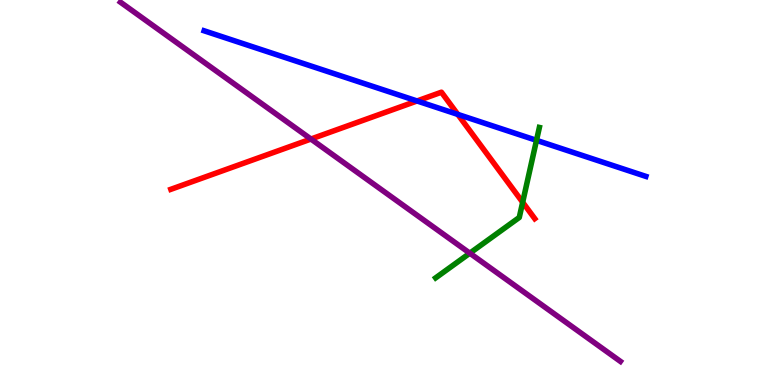[{'lines': ['blue', 'red'], 'intersections': [{'x': 5.38, 'y': 7.38}, {'x': 5.91, 'y': 7.03}]}, {'lines': ['green', 'red'], 'intersections': [{'x': 6.74, 'y': 4.75}]}, {'lines': ['purple', 'red'], 'intersections': [{'x': 4.01, 'y': 6.39}]}, {'lines': ['blue', 'green'], 'intersections': [{'x': 6.92, 'y': 6.35}]}, {'lines': ['blue', 'purple'], 'intersections': []}, {'lines': ['green', 'purple'], 'intersections': [{'x': 6.06, 'y': 3.42}]}]